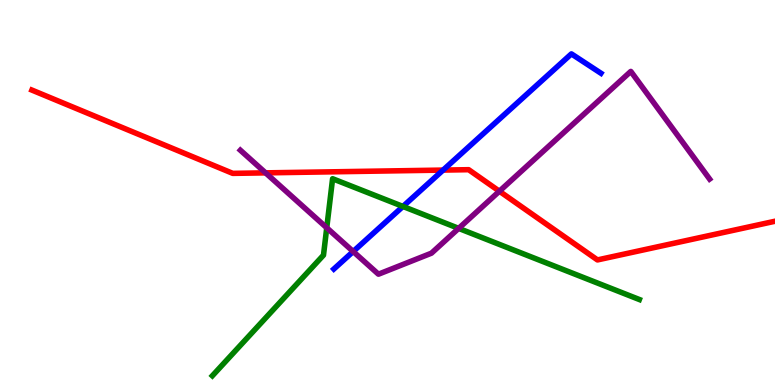[{'lines': ['blue', 'red'], 'intersections': [{'x': 5.72, 'y': 5.58}]}, {'lines': ['green', 'red'], 'intersections': []}, {'lines': ['purple', 'red'], 'intersections': [{'x': 3.43, 'y': 5.51}, {'x': 6.44, 'y': 5.03}]}, {'lines': ['blue', 'green'], 'intersections': [{'x': 5.2, 'y': 4.64}]}, {'lines': ['blue', 'purple'], 'intersections': [{'x': 4.56, 'y': 3.47}]}, {'lines': ['green', 'purple'], 'intersections': [{'x': 4.22, 'y': 4.08}, {'x': 5.92, 'y': 4.07}]}]